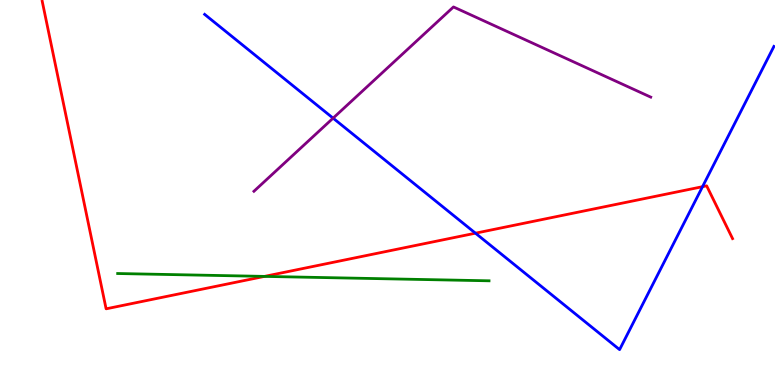[{'lines': ['blue', 'red'], 'intersections': [{'x': 6.14, 'y': 3.94}, {'x': 9.06, 'y': 5.15}]}, {'lines': ['green', 'red'], 'intersections': [{'x': 3.41, 'y': 2.82}]}, {'lines': ['purple', 'red'], 'intersections': []}, {'lines': ['blue', 'green'], 'intersections': []}, {'lines': ['blue', 'purple'], 'intersections': [{'x': 4.3, 'y': 6.93}]}, {'lines': ['green', 'purple'], 'intersections': []}]